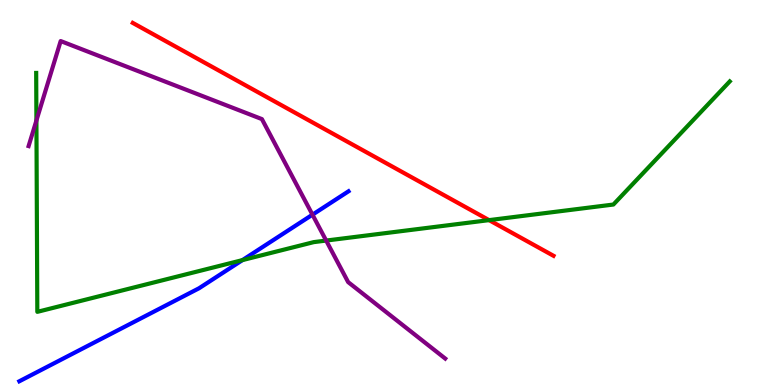[{'lines': ['blue', 'red'], 'intersections': []}, {'lines': ['green', 'red'], 'intersections': [{'x': 6.31, 'y': 4.28}]}, {'lines': ['purple', 'red'], 'intersections': []}, {'lines': ['blue', 'green'], 'intersections': [{'x': 3.13, 'y': 3.24}]}, {'lines': ['blue', 'purple'], 'intersections': [{'x': 4.03, 'y': 4.42}]}, {'lines': ['green', 'purple'], 'intersections': [{'x': 0.47, 'y': 6.87}, {'x': 4.21, 'y': 3.75}]}]